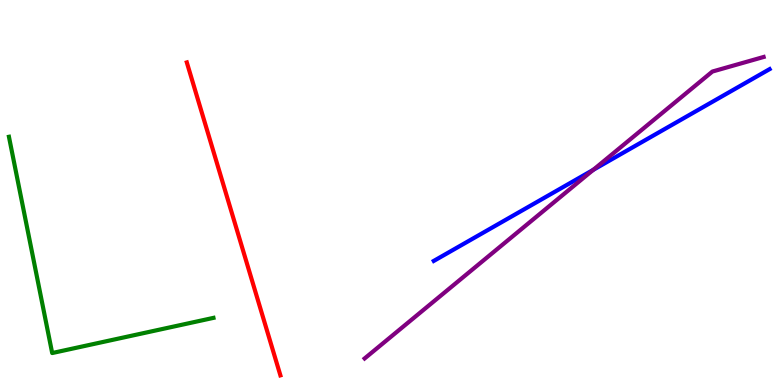[{'lines': ['blue', 'red'], 'intersections': []}, {'lines': ['green', 'red'], 'intersections': []}, {'lines': ['purple', 'red'], 'intersections': []}, {'lines': ['blue', 'green'], 'intersections': []}, {'lines': ['blue', 'purple'], 'intersections': [{'x': 7.65, 'y': 5.59}]}, {'lines': ['green', 'purple'], 'intersections': []}]